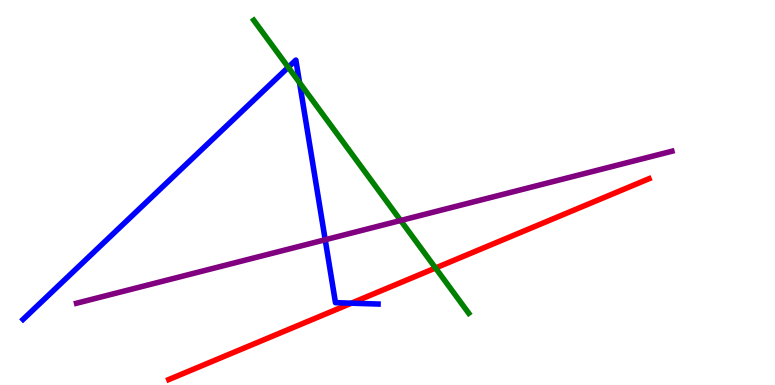[{'lines': ['blue', 'red'], 'intersections': [{'x': 4.53, 'y': 2.13}]}, {'lines': ['green', 'red'], 'intersections': [{'x': 5.62, 'y': 3.04}]}, {'lines': ['purple', 'red'], 'intersections': []}, {'lines': ['blue', 'green'], 'intersections': [{'x': 3.72, 'y': 8.25}, {'x': 3.87, 'y': 7.85}]}, {'lines': ['blue', 'purple'], 'intersections': [{'x': 4.2, 'y': 3.77}]}, {'lines': ['green', 'purple'], 'intersections': [{'x': 5.17, 'y': 4.27}]}]